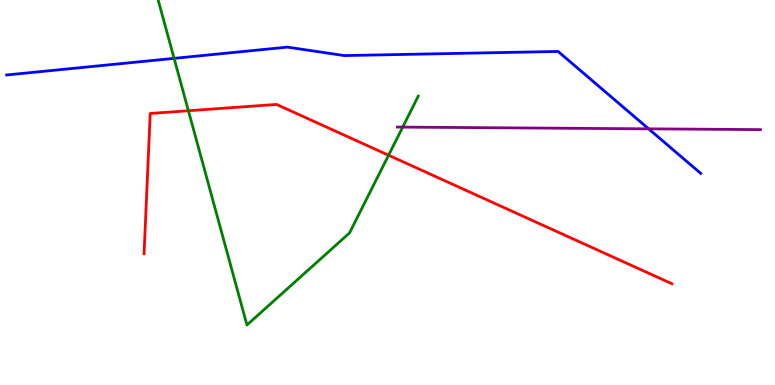[{'lines': ['blue', 'red'], 'intersections': []}, {'lines': ['green', 'red'], 'intersections': [{'x': 2.43, 'y': 7.12}, {'x': 5.01, 'y': 5.97}]}, {'lines': ['purple', 'red'], 'intersections': []}, {'lines': ['blue', 'green'], 'intersections': [{'x': 2.25, 'y': 8.48}]}, {'lines': ['blue', 'purple'], 'intersections': [{'x': 8.37, 'y': 6.65}]}, {'lines': ['green', 'purple'], 'intersections': [{'x': 5.2, 'y': 6.7}]}]